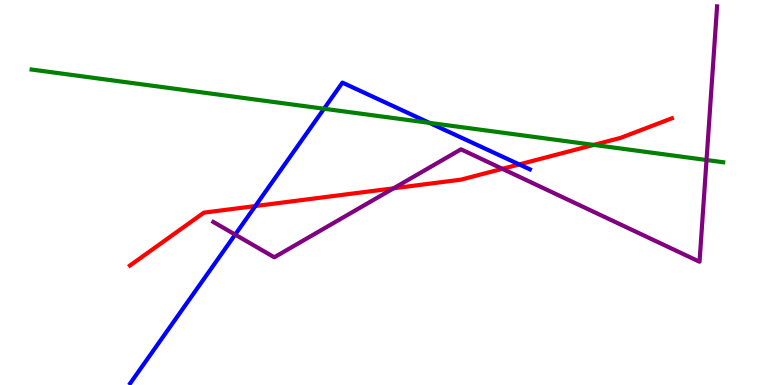[{'lines': ['blue', 'red'], 'intersections': [{'x': 3.29, 'y': 4.65}, {'x': 6.7, 'y': 5.73}]}, {'lines': ['green', 'red'], 'intersections': [{'x': 7.66, 'y': 6.24}]}, {'lines': ['purple', 'red'], 'intersections': [{'x': 5.08, 'y': 5.11}, {'x': 6.48, 'y': 5.62}]}, {'lines': ['blue', 'green'], 'intersections': [{'x': 4.18, 'y': 7.18}, {'x': 5.54, 'y': 6.81}]}, {'lines': ['blue', 'purple'], 'intersections': [{'x': 3.03, 'y': 3.91}]}, {'lines': ['green', 'purple'], 'intersections': [{'x': 9.12, 'y': 5.84}]}]